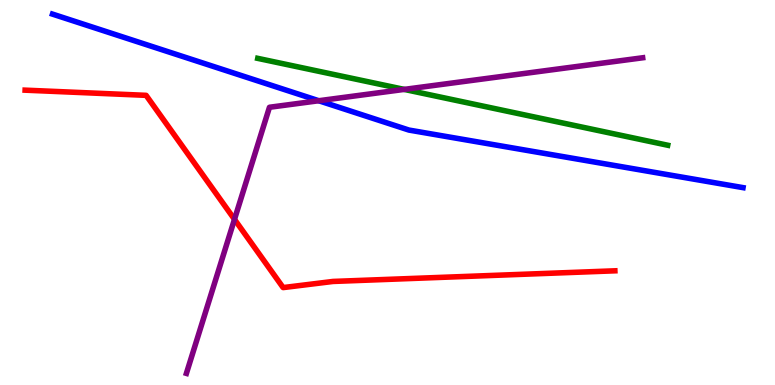[{'lines': ['blue', 'red'], 'intersections': []}, {'lines': ['green', 'red'], 'intersections': []}, {'lines': ['purple', 'red'], 'intersections': [{'x': 3.03, 'y': 4.3}]}, {'lines': ['blue', 'green'], 'intersections': []}, {'lines': ['blue', 'purple'], 'intersections': [{'x': 4.11, 'y': 7.38}]}, {'lines': ['green', 'purple'], 'intersections': [{'x': 5.22, 'y': 7.68}]}]